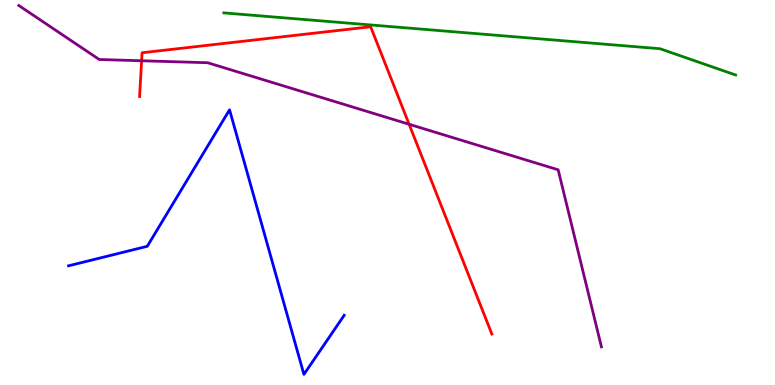[{'lines': ['blue', 'red'], 'intersections': []}, {'lines': ['green', 'red'], 'intersections': []}, {'lines': ['purple', 'red'], 'intersections': [{'x': 1.83, 'y': 8.42}, {'x': 5.28, 'y': 6.77}]}, {'lines': ['blue', 'green'], 'intersections': []}, {'lines': ['blue', 'purple'], 'intersections': []}, {'lines': ['green', 'purple'], 'intersections': []}]